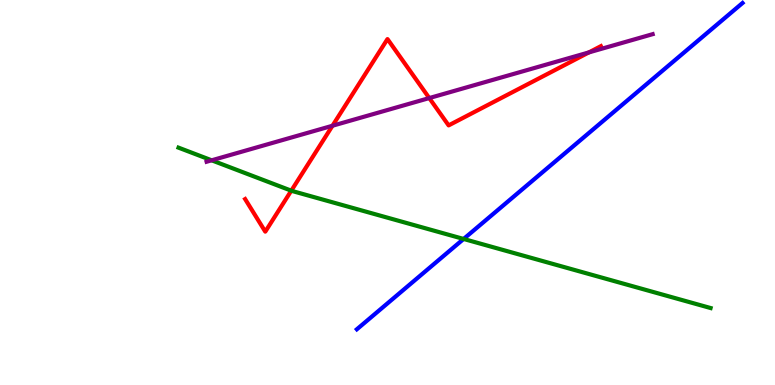[{'lines': ['blue', 'red'], 'intersections': []}, {'lines': ['green', 'red'], 'intersections': [{'x': 3.76, 'y': 5.05}]}, {'lines': ['purple', 'red'], 'intersections': [{'x': 4.29, 'y': 6.73}, {'x': 5.54, 'y': 7.45}, {'x': 7.6, 'y': 8.64}]}, {'lines': ['blue', 'green'], 'intersections': [{'x': 5.98, 'y': 3.79}]}, {'lines': ['blue', 'purple'], 'intersections': []}, {'lines': ['green', 'purple'], 'intersections': [{'x': 2.73, 'y': 5.84}]}]